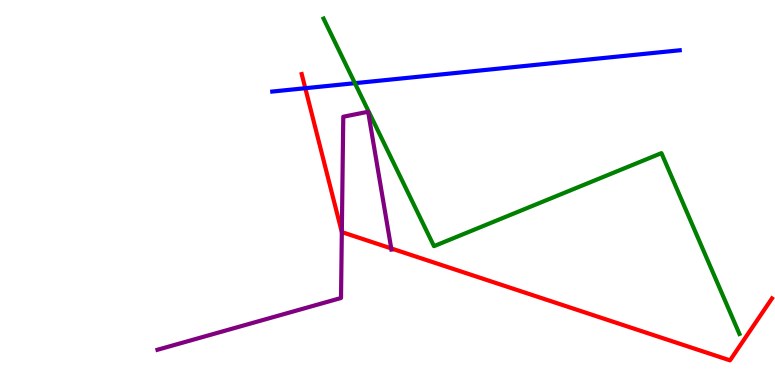[{'lines': ['blue', 'red'], 'intersections': [{'x': 3.94, 'y': 7.71}]}, {'lines': ['green', 'red'], 'intersections': []}, {'lines': ['purple', 'red'], 'intersections': [{'x': 4.41, 'y': 3.97}, {'x': 5.05, 'y': 3.55}]}, {'lines': ['blue', 'green'], 'intersections': [{'x': 4.58, 'y': 7.84}]}, {'lines': ['blue', 'purple'], 'intersections': []}, {'lines': ['green', 'purple'], 'intersections': []}]